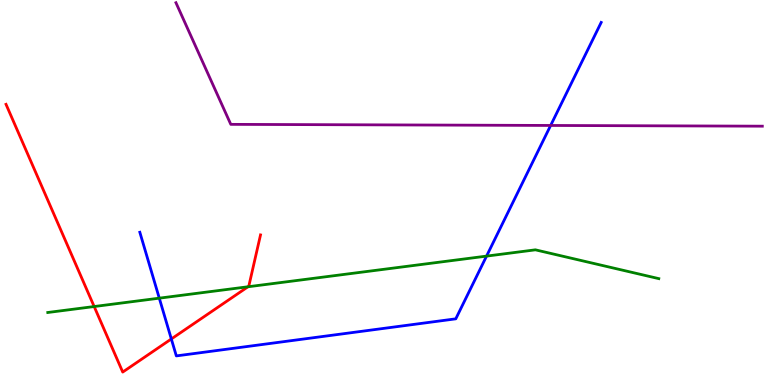[{'lines': ['blue', 'red'], 'intersections': [{'x': 2.21, 'y': 1.2}]}, {'lines': ['green', 'red'], 'intersections': [{'x': 1.22, 'y': 2.04}, {'x': 3.2, 'y': 2.55}]}, {'lines': ['purple', 'red'], 'intersections': []}, {'lines': ['blue', 'green'], 'intersections': [{'x': 2.06, 'y': 2.26}, {'x': 6.28, 'y': 3.35}]}, {'lines': ['blue', 'purple'], 'intersections': [{'x': 7.11, 'y': 6.74}]}, {'lines': ['green', 'purple'], 'intersections': []}]